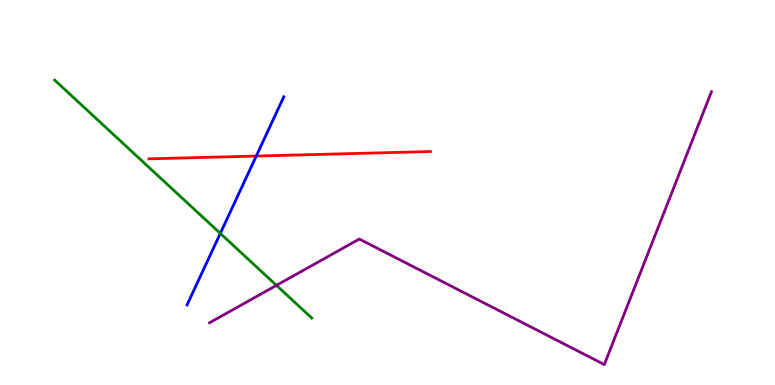[{'lines': ['blue', 'red'], 'intersections': [{'x': 3.31, 'y': 5.95}]}, {'lines': ['green', 'red'], 'intersections': []}, {'lines': ['purple', 'red'], 'intersections': []}, {'lines': ['blue', 'green'], 'intersections': [{'x': 2.84, 'y': 3.94}]}, {'lines': ['blue', 'purple'], 'intersections': []}, {'lines': ['green', 'purple'], 'intersections': [{'x': 3.57, 'y': 2.59}]}]